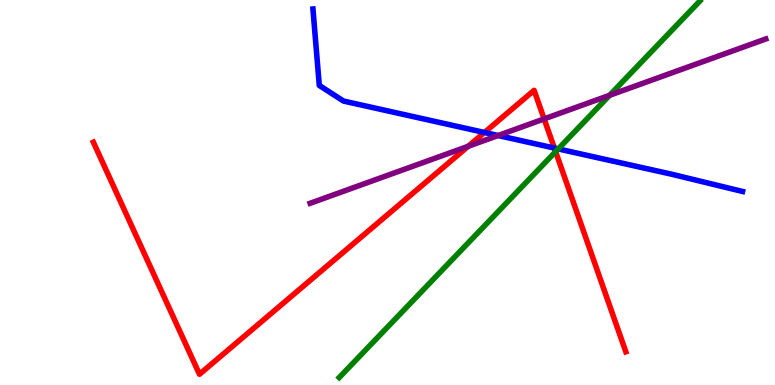[{'lines': ['blue', 'red'], 'intersections': [{'x': 6.25, 'y': 6.56}, {'x': 7.15, 'y': 6.15}]}, {'lines': ['green', 'red'], 'intersections': [{'x': 7.17, 'y': 6.06}]}, {'lines': ['purple', 'red'], 'intersections': [{'x': 6.04, 'y': 6.2}, {'x': 7.02, 'y': 6.91}]}, {'lines': ['blue', 'green'], 'intersections': [{'x': 7.2, 'y': 6.13}]}, {'lines': ['blue', 'purple'], 'intersections': [{'x': 6.43, 'y': 6.48}]}, {'lines': ['green', 'purple'], 'intersections': [{'x': 7.87, 'y': 7.52}]}]